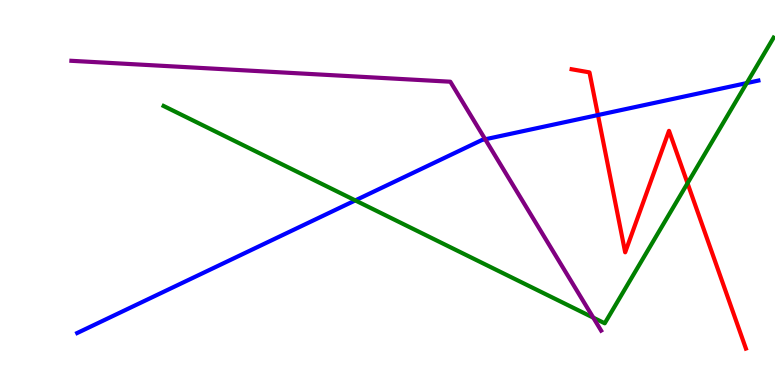[{'lines': ['blue', 'red'], 'intersections': [{'x': 7.72, 'y': 7.01}]}, {'lines': ['green', 'red'], 'intersections': [{'x': 8.87, 'y': 5.24}]}, {'lines': ['purple', 'red'], 'intersections': []}, {'lines': ['blue', 'green'], 'intersections': [{'x': 4.58, 'y': 4.79}, {'x': 9.64, 'y': 7.84}]}, {'lines': ['blue', 'purple'], 'intersections': [{'x': 6.26, 'y': 6.38}]}, {'lines': ['green', 'purple'], 'intersections': [{'x': 7.66, 'y': 1.75}]}]